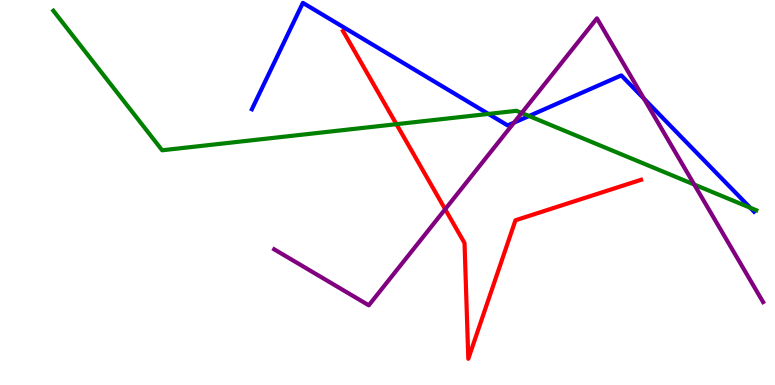[{'lines': ['blue', 'red'], 'intersections': []}, {'lines': ['green', 'red'], 'intersections': [{'x': 5.12, 'y': 6.77}]}, {'lines': ['purple', 'red'], 'intersections': [{'x': 5.74, 'y': 4.57}]}, {'lines': ['blue', 'green'], 'intersections': [{'x': 6.3, 'y': 7.04}, {'x': 6.83, 'y': 6.99}, {'x': 9.68, 'y': 4.6}]}, {'lines': ['blue', 'purple'], 'intersections': [{'x': 6.63, 'y': 6.82}, {'x': 8.31, 'y': 7.44}]}, {'lines': ['green', 'purple'], 'intersections': [{'x': 6.73, 'y': 7.07}, {'x': 8.96, 'y': 5.21}]}]